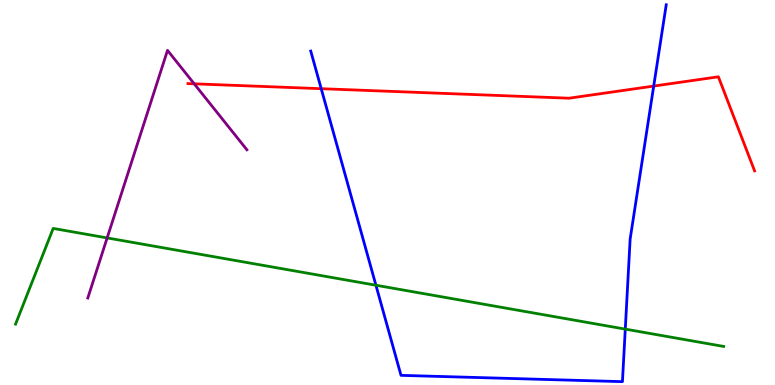[{'lines': ['blue', 'red'], 'intersections': [{'x': 4.14, 'y': 7.7}, {'x': 8.43, 'y': 7.76}]}, {'lines': ['green', 'red'], 'intersections': []}, {'lines': ['purple', 'red'], 'intersections': [{'x': 2.51, 'y': 7.82}]}, {'lines': ['blue', 'green'], 'intersections': [{'x': 4.85, 'y': 2.59}, {'x': 8.07, 'y': 1.45}]}, {'lines': ['blue', 'purple'], 'intersections': []}, {'lines': ['green', 'purple'], 'intersections': [{'x': 1.38, 'y': 3.82}]}]